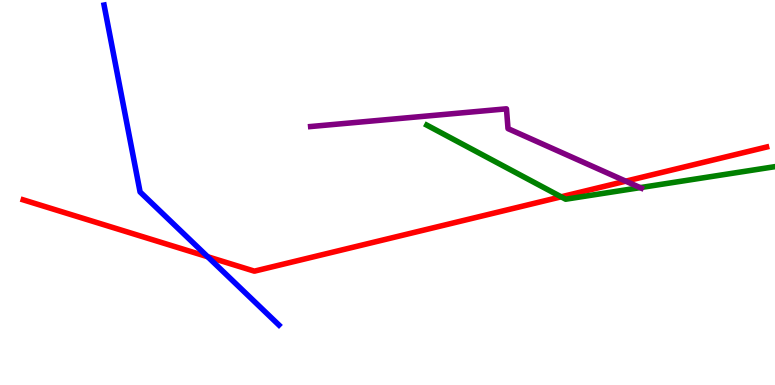[{'lines': ['blue', 'red'], 'intersections': [{'x': 2.68, 'y': 3.33}]}, {'lines': ['green', 'red'], 'intersections': [{'x': 7.24, 'y': 4.89}]}, {'lines': ['purple', 'red'], 'intersections': [{'x': 8.07, 'y': 5.29}]}, {'lines': ['blue', 'green'], 'intersections': []}, {'lines': ['blue', 'purple'], 'intersections': []}, {'lines': ['green', 'purple'], 'intersections': [{'x': 8.26, 'y': 5.13}]}]